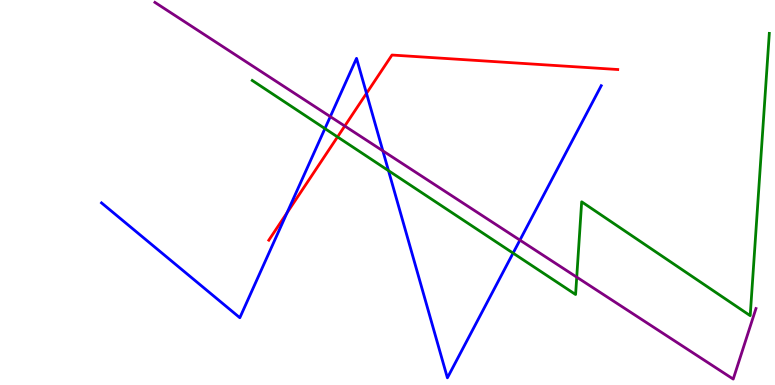[{'lines': ['blue', 'red'], 'intersections': [{'x': 3.7, 'y': 4.47}, {'x': 4.73, 'y': 7.58}]}, {'lines': ['green', 'red'], 'intersections': [{'x': 4.36, 'y': 6.44}]}, {'lines': ['purple', 'red'], 'intersections': [{'x': 4.45, 'y': 6.73}]}, {'lines': ['blue', 'green'], 'intersections': [{'x': 4.19, 'y': 6.66}, {'x': 5.01, 'y': 5.57}, {'x': 6.62, 'y': 3.43}]}, {'lines': ['blue', 'purple'], 'intersections': [{'x': 4.26, 'y': 6.97}, {'x': 4.94, 'y': 6.08}, {'x': 6.71, 'y': 3.76}]}, {'lines': ['green', 'purple'], 'intersections': [{'x': 7.44, 'y': 2.8}]}]